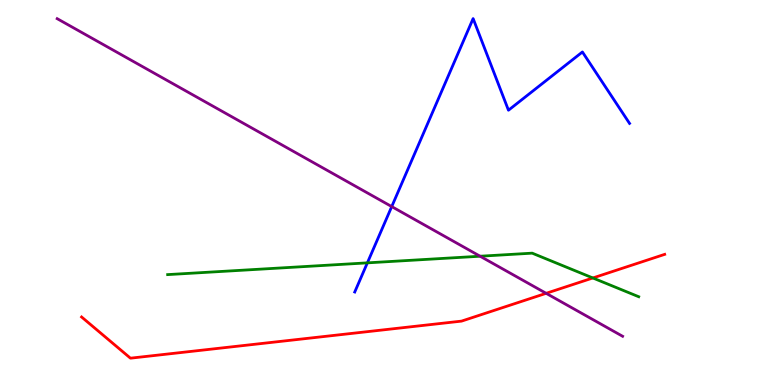[{'lines': ['blue', 'red'], 'intersections': []}, {'lines': ['green', 'red'], 'intersections': [{'x': 7.65, 'y': 2.78}]}, {'lines': ['purple', 'red'], 'intersections': [{'x': 7.05, 'y': 2.38}]}, {'lines': ['blue', 'green'], 'intersections': [{'x': 4.74, 'y': 3.17}]}, {'lines': ['blue', 'purple'], 'intersections': [{'x': 5.05, 'y': 4.63}]}, {'lines': ['green', 'purple'], 'intersections': [{'x': 6.19, 'y': 3.34}]}]